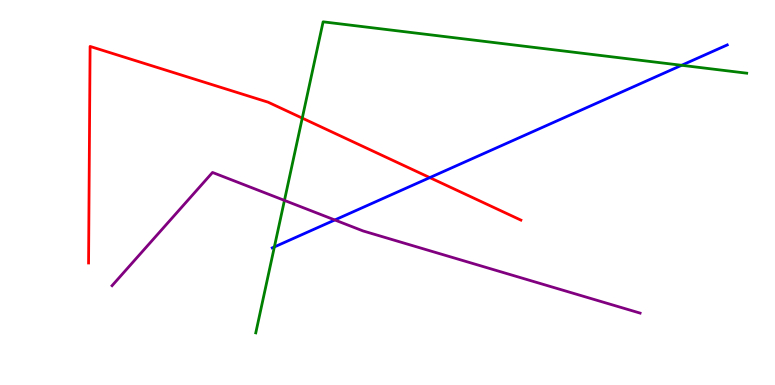[{'lines': ['blue', 'red'], 'intersections': [{'x': 5.55, 'y': 5.39}]}, {'lines': ['green', 'red'], 'intersections': [{'x': 3.9, 'y': 6.93}]}, {'lines': ['purple', 'red'], 'intersections': []}, {'lines': ['blue', 'green'], 'intersections': [{'x': 3.54, 'y': 3.59}, {'x': 8.79, 'y': 8.3}]}, {'lines': ['blue', 'purple'], 'intersections': [{'x': 4.32, 'y': 4.29}]}, {'lines': ['green', 'purple'], 'intersections': [{'x': 3.67, 'y': 4.79}]}]